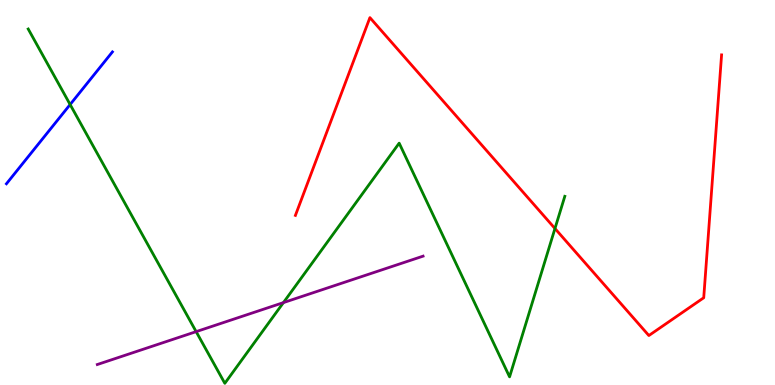[{'lines': ['blue', 'red'], 'intersections': []}, {'lines': ['green', 'red'], 'intersections': [{'x': 7.16, 'y': 4.06}]}, {'lines': ['purple', 'red'], 'intersections': []}, {'lines': ['blue', 'green'], 'intersections': [{'x': 0.905, 'y': 7.29}]}, {'lines': ['blue', 'purple'], 'intersections': []}, {'lines': ['green', 'purple'], 'intersections': [{'x': 2.53, 'y': 1.39}, {'x': 3.66, 'y': 2.14}]}]